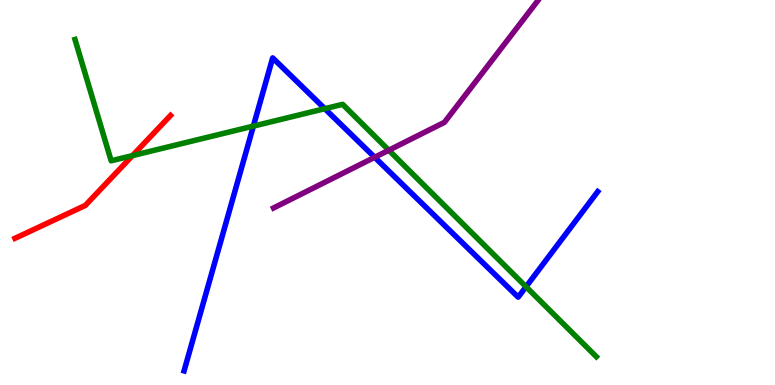[{'lines': ['blue', 'red'], 'intersections': []}, {'lines': ['green', 'red'], 'intersections': [{'x': 1.71, 'y': 5.96}]}, {'lines': ['purple', 'red'], 'intersections': []}, {'lines': ['blue', 'green'], 'intersections': [{'x': 3.27, 'y': 6.72}, {'x': 4.19, 'y': 7.18}, {'x': 6.79, 'y': 2.55}]}, {'lines': ['blue', 'purple'], 'intersections': [{'x': 4.83, 'y': 5.91}]}, {'lines': ['green', 'purple'], 'intersections': [{'x': 5.02, 'y': 6.1}]}]